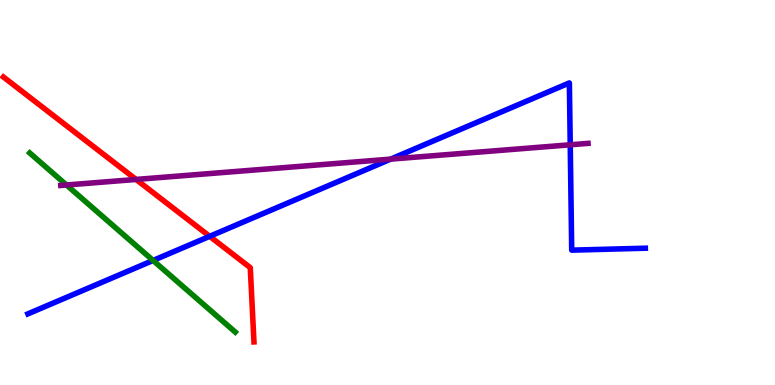[{'lines': ['blue', 'red'], 'intersections': [{'x': 2.71, 'y': 3.86}]}, {'lines': ['green', 'red'], 'intersections': []}, {'lines': ['purple', 'red'], 'intersections': [{'x': 1.76, 'y': 5.34}]}, {'lines': ['blue', 'green'], 'intersections': [{'x': 1.98, 'y': 3.23}]}, {'lines': ['blue', 'purple'], 'intersections': [{'x': 5.04, 'y': 5.87}, {'x': 7.36, 'y': 6.24}]}, {'lines': ['green', 'purple'], 'intersections': [{'x': 0.858, 'y': 5.19}]}]